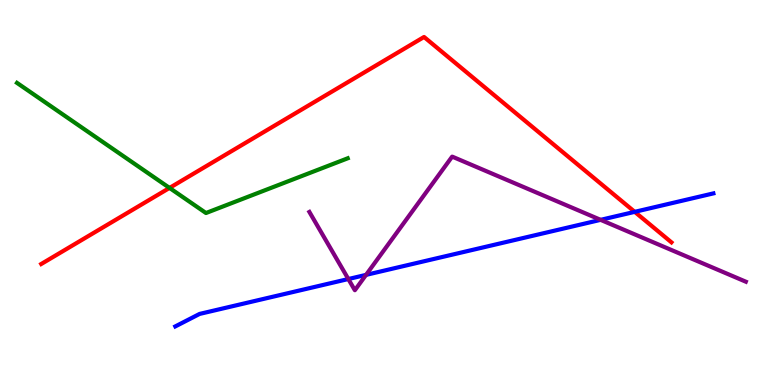[{'lines': ['blue', 'red'], 'intersections': [{'x': 8.19, 'y': 4.5}]}, {'lines': ['green', 'red'], 'intersections': [{'x': 2.19, 'y': 5.12}]}, {'lines': ['purple', 'red'], 'intersections': []}, {'lines': ['blue', 'green'], 'intersections': []}, {'lines': ['blue', 'purple'], 'intersections': [{'x': 4.49, 'y': 2.75}, {'x': 4.72, 'y': 2.86}, {'x': 7.75, 'y': 4.29}]}, {'lines': ['green', 'purple'], 'intersections': []}]